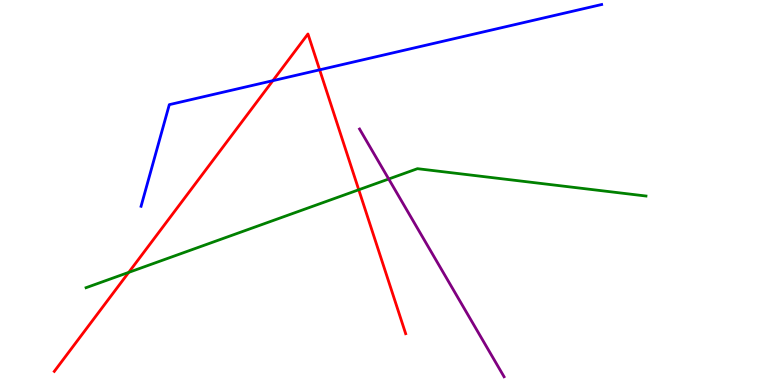[{'lines': ['blue', 'red'], 'intersections': [{'x': 3.52, 'y': 7.9}, {'x': 4.12, 'y': 8.19}]}, {'lines': ['green', 'red'], 'intersections': [{'x': 1.66, 'y': 2.93}, {'x': 4.63, 'y': 5.07}]}, {'lines': ['purple', 'red'], 'intersections': []}, {'lines': ['blue', 'green'], 'intersections': []}, {'lines': ['blue', 'purple'], 'intersections': []}, {'lines': ['green', 'purple'], 'intersections': [{'x': 5.02, 'y': 5.35}]}]